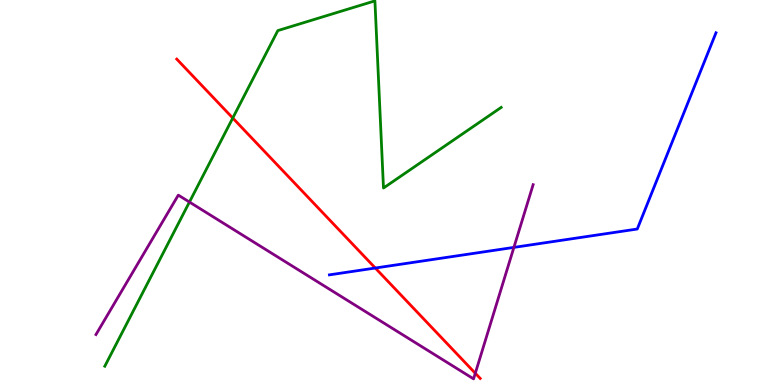[{'lines': ['blue', 'red'], 'intersections': [{'x': 4.84, 'y': 3.04}]}, {'lines': ['green', 'red'], 'intersections': [{'x': 3.0, 'y': 6.93}]}, {'lines': ['purple', 'red'], 'intersections': [{'x': 6.13, 'y': 0.305}]}, {'lines': ['blue', 'green'], 'intersections': []}, {'lines': ['blue', 'purple'], 'intersections': [{'x': 6.63, 'y': 3.57}]}, {'lines': ['green', 'purple'], 'intersections': [{'x': 2.44, 'y': 4.75}]}]